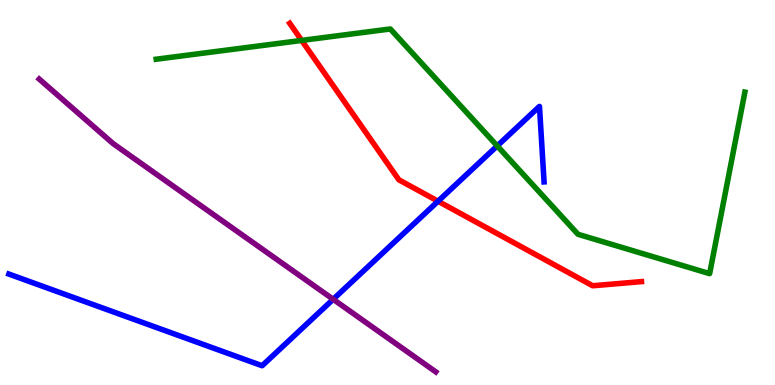[{'lines': ['blue', 'red'], 'intersections': [{'x': 5.65, 'y': 4.77}]}, {'lines': ['green', 'red'], 'intersections': [{'x': 3.89, 'y': 8.95}]}, {'lines': ['purple', 'red'], 'intersections': []}, {'lines': ['blue', 'green'], 'intersections': [{'x': 6.42, 'y': 6.21}]}, {'lines': ['blue', 'purple'], 'intersections': [{'x': 4.3, 'y': 2.23}]}, {'lines': ['green', 'purple'], 'intersections': []}]